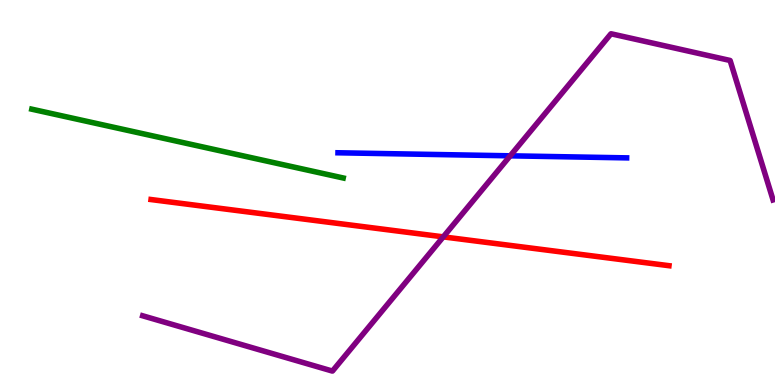[{'lines': ['blue', 'red'], 'intersections': []}, {'lines': ['green', 'red'], 'intersections': []}, {'lines': ['purple', 'red'], 'intersections': [{'x': 5.72, 'y': 3.85}]}, {'lines': ['blue', 'green'], 'intersections': []}, {'lines': ['blue', 'purple'], 'intersections': [{'x': 6.58, 'y': 5.95}]}, {'lines': ['green', 'purple'], 'intersections': []}]